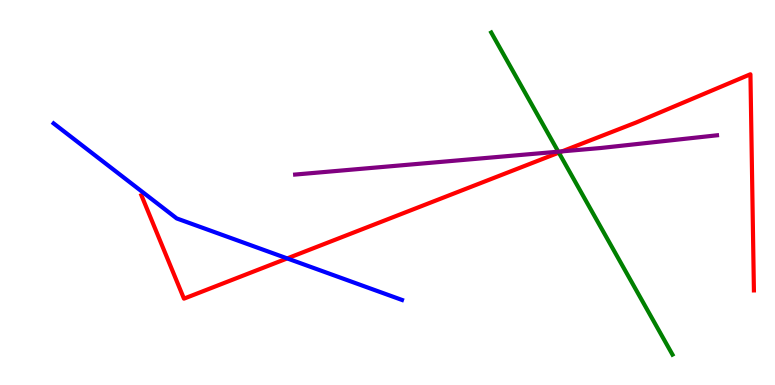[{'lines': ['blue', 'red'], 'intersections': [{'x': 3.71, 'y': 3.29}]}, {'lines': ['green', 'red'], 'intersections': [{'x': 7.21, 'y': 6.04}]}, {'lines': ['purple', 'red'], 'intersections': [{'x': 7.25, 'y': 6.07}]}, {'lines': ['blue', 'green'], 'intersections': []}, {'lines': ['blue', 'purple'], 'intersections': []}, {'lines': ['green', 'purple'], 'intersections': [{'x': 7.2, 'y': 6.06}]}]